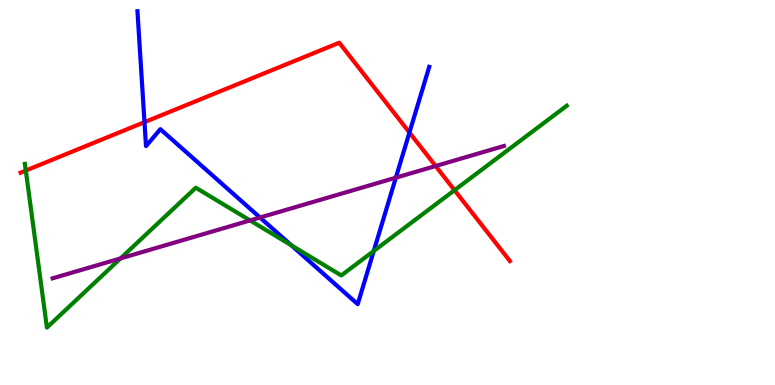[{'lines': ['blue', 'red'], 'intersections': [{'x': 1.86, 'y': 6.83}, {'x': 5.28, 'y': 6.56}]}, {'lines': ['green', 'red'], 'intersections': [{'x': 0.333, 'y': 5.57}, {'x': 5.86, 'y': 5.06}]}, {'lines': ['purple', 'red'], 'intersections': [{'x': 5.62, 'y': 5.69}]}, {'lines': ['blue', 'green'], 'intersections': [{'x': 3.76, 'y': 3.63}, {'x': 4.82, 'y': 3.48}]}, {'lines': ['blue', 'purple'], 'intersections': [{'x': 3.35, 'y': 4.35}, {'x': 5.11, 'y': 5.38}]}, {'lines': ['green', 'purple'], 'intersections': [{'x': 1.56, 'y': 3.29}, {'x': 3.23, 'y': 4.27}]}]